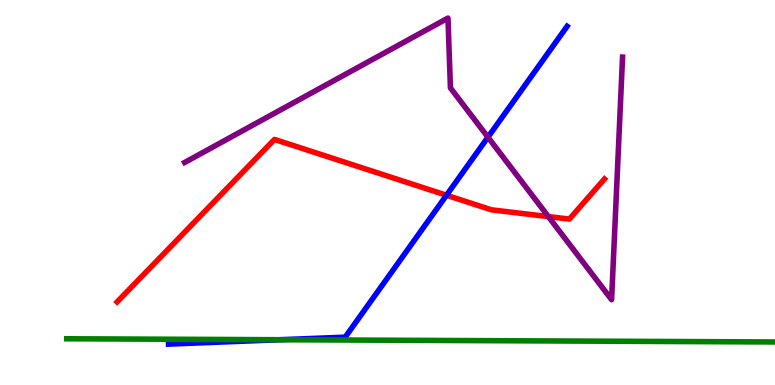[{'lines': ['blue', 'red'], 'intersections': [{'x': 5.76, 'y': 4.93}]}, {'lines': ['green', 'red'], 'intersections': []}, {'lines': ['purple', 'red'], 'intersections': [{'x': 7.08, 'y': 4.37}]}, {'lines': ['blue', 'green'], 'intersections': [{'x': 3.61, 'y': 1.18}]}, {'lines': ['blue', 'purple'], 'intersections': [{'x': 6.3, 'y': 6.44}]}, {'lines': ['green', 'purple'], 'intersections': []}]